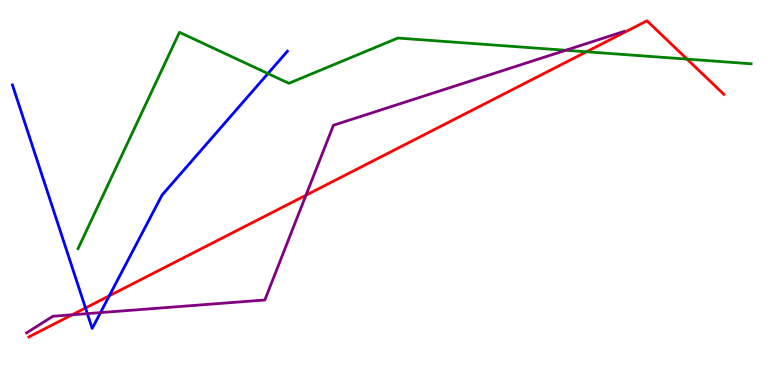[{'lines': ['blue', 'red'], 'intersections': [{'x': 1.1, 'y': 2.0}, {'x': 1.41, 'y': 2.32}]}, {'lines': ['green', 'red'], 'intersections': [{'x': 7.57, 'y': 8.65}, {'x': 8.87, 'y': 8.46}]}, {'lines': ['purple', 'red'], 'intersections': [{'x': 0.931, 'y': 1.82}, {'x': 3.95, 'y': 4.93}]}, {'lines': ['blue', 'green'], 'intersections': [{'x': 3.46, 'y': 8.09}]}, {'lines': ['blue', 'purple'], 'intersections': [{'x': 1.13, 'y': 1.85}, {'x': 1.3, 'y': 1.88}]}, {'lines': ['green', 'purple'], 'intersections': [{'x': 7.3, 'y': 8.69}]}]